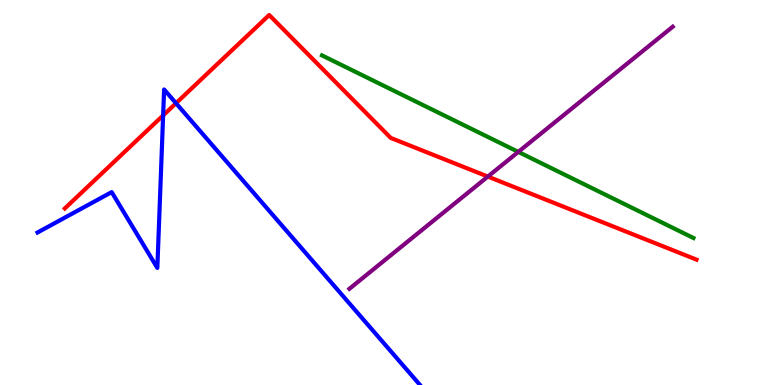[{'lines': ['blue', 'red'], 'intersections': [{'x': 2.1, 'y': 7.0}, {'x': 2.27, 'y': 7.32}]}, {'lines': ['green', 'red'], 'intersections': []}, {'lines': ['purple', 'red'], 'intersections': [{'x': 6.29, 'y': 5.41}]}, {'lines': ['blue', 'green'], 'intersections': []}, {'lines': ['blue', 'purple'], 'intersections': []}, {'lines': ['green', 'purple'], 'intersections': [{'x': 6.69, 'y': 6.05}]}]